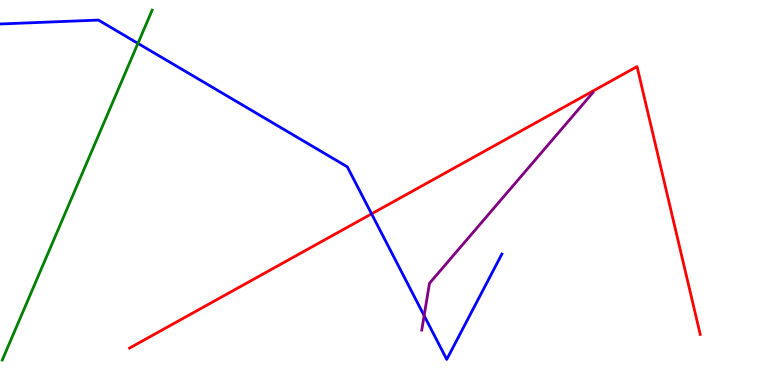[{'lines': ['blue', 'red'], 'intersections': [{'x': 4.79, 'y': 4.45}]}, {'lines': ['green', 'red'], 'intersections': []}, {'lines': ['purple', 'red'], 'intersections': []}, {'lines': ['blue', 'green'], 'intersections': [{'x': 1.78, 'y': 8.87}]}, {'lines': ['blue', 'purple'], 'intersections': [{'x': 5.47, 'y': 1.8}]}, {'lines': ['green', 'purple'], 'intersections': []}]